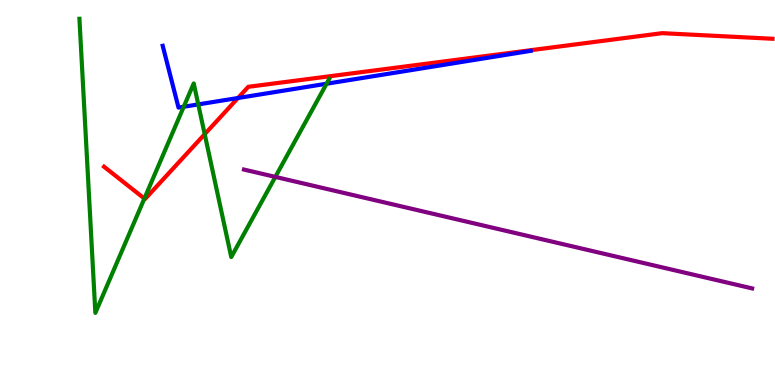[{'lines': ['blue', 'red'], 'intersections': [{'x': 3.07, 'y': 7.45}]}, {'lines': ['green', 'red'], 'intersections': [{'x': 1.86, 'y': 4.84}, {'x': 2.64, 'y': 6.51}]}, {'lines': ['purple', 'red'], 'intersections': []}, {'lines': ['blue', 'green'], 'intersections': [{'x': 2.37, 'y': 7.23}, {'x': 2.56, 'y': 7.29}, {'x': 4.21, 'y': 7.83}]}, {'lines': ['blue', 'purple'], 'intersections': []}, {'lines': ['green', 'purple'], 'intersections': [{'x': 3.55, 'y': 5.41}]}]